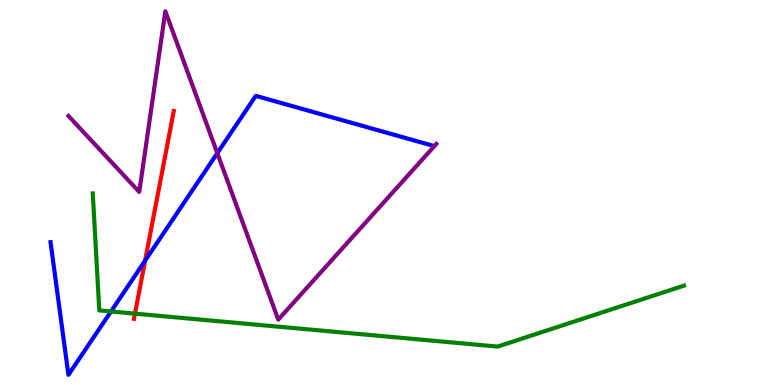[{'lines': ['blue', 'red'], 'intersections': [{'x': 1.87, 'y': 3.23}]}, {'lines': ['green', 'red'], 'intersections': [{'x': 1.74, 'y': 1.85}]}, {'lines': ['purple', 'red'], 'intersections': []}, {'lines': ['blue', 'green'], 'intersections': [{'x': 1.43, 'y': 1.91}]}, {'lines': ['blue', 'purple'], 'intersections': [{'x': 2.8, 'y': 6.02}]}, {'lines': ['green', 'purple'], 'intersections': []}]